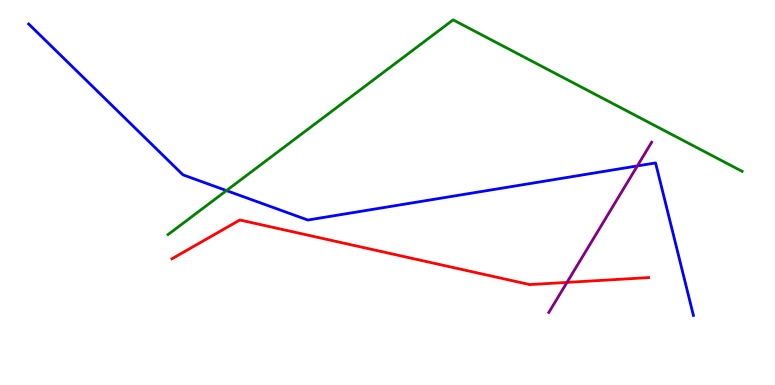[{'lines': ['blue', 'red'], 'intersections': []}, {'lines': ['green', 'red'], 'intersections': []}, {'lines': ['purple', 'red'], 'intersections': [{'x': 7.32, 'y': 2.66}]}, {'lines': ['blue', 'green'], 'intersections': [{'x': 2.92, 'y': 5.05}]}, {'lines': ['blue', 'purple'], 'intersections': [{'x': 8.22, 'y': 5.69}]}, {'lines': ['green', 'purple'], 'intersections': []}]